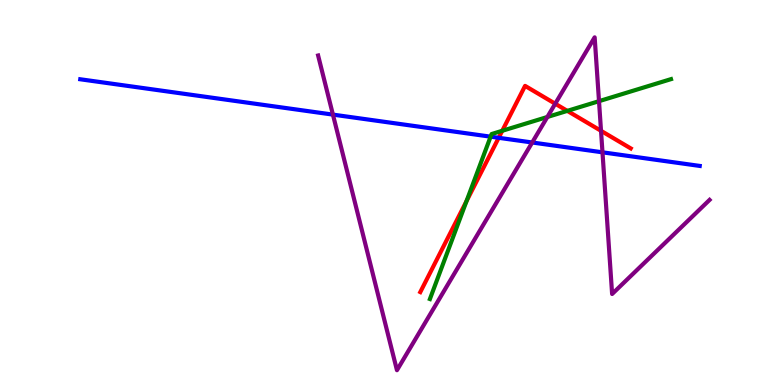[{'lines': ['blue', 'red'], 'intersections': [{'x': 6.43, 'y': 6.42}]}, {'lines': ['green', 'red'], 'intersections': [{'x': 6.02, 'y': 4.78}, {'x': 6.48, 'y': 6.6}, {'x': 7.32, 'y': 7.12}]}, {'lines': ['purple', 'red'], 'intersections': [{'x': 7.16, 'y': 7.31}, {'x': 7.76, 'y': 6.6}]}, {'lines': ['blue', 'green'], 'intersections': [{'x': 6.33, 'y': 6.45}]}, {'lines': ['blue', 'purple'], 'intersections': [{'x': 4.3, 'y': 7.02}, {'x': 6.87, 'y': 6.3}, {'x': 7.77, 'y': 6.04}]}, {'lines': ['green', 'purple'], 'intersections': [{'x': 7.06, 'y': 6.96}, {'x': 7.73, 'y': 7.37}]}]